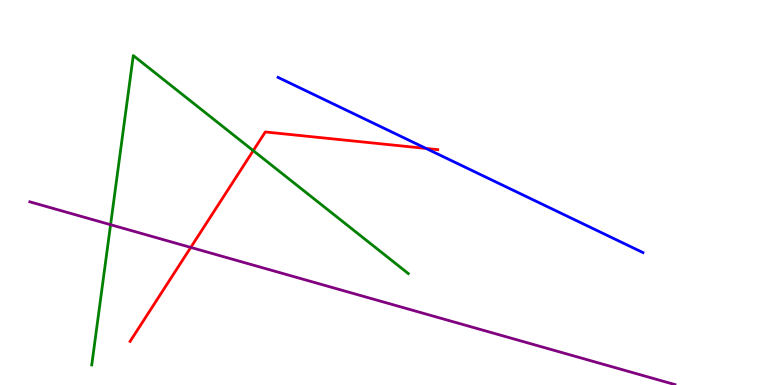[{'lines': ['blue', 'red'], 'intersections': [{'x': 5.5, 'y': 6.14}]}, {'lines': ['green', 'red'], 'intersections': [{'x': 3.27, 'y': 6.09}]}, {'lines': ['purple', 'red'], 'intersections': [{'x': 2.46, 'y': 3.57}]}, {'lines': ['blue', 'green'], 'intersections': []}, {'lines': ['blue', 'purple'], 'intersections': []}, {'lines': ['green', 'purple'], 'intersections': [{'x': 1.43, 'y': 4.16}]}]